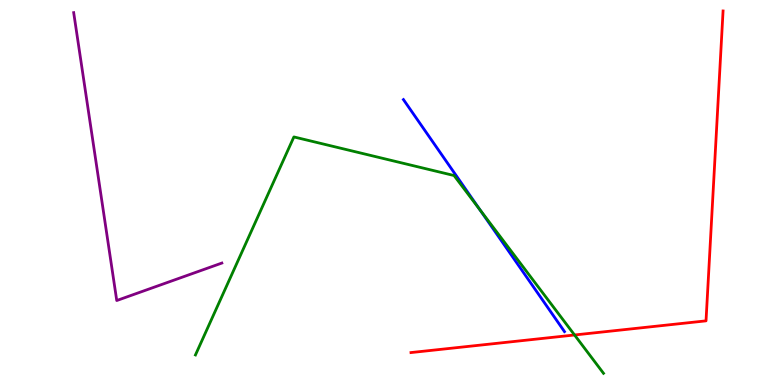[{'lines': ['blue', 'red'], 'intersections': []}, {'lines': ['green', 'red'], 'intersections': [{'x': 7.41, 'y': 1.3}]}, {'lines': ['purple', 'red'], 'intersections': []}, {'lines': ['blue', 'green'], 'intersections': [{'x': 6.19, 'y': 4.56}]}, {'lines': ['blue', 'purple'], 'intersections': []}, {'lines': ['green', 'purple'], 'intersections': []}]